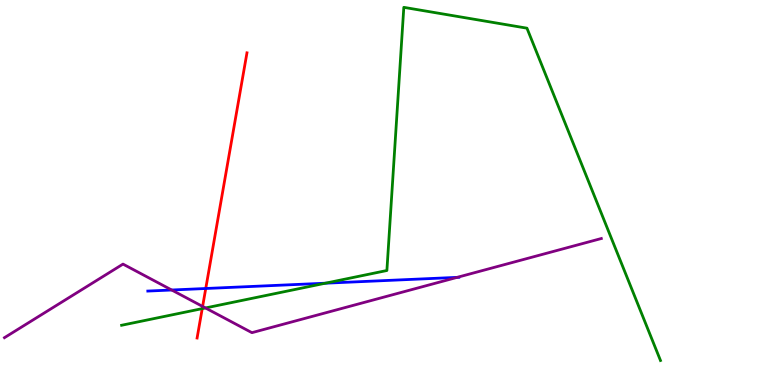[{'lines': ['blue', 'red'], 'intersections': [{'x': 2.65, 'y': 2.51}]}, {'lines': ['green', 'red'], 'intersections': [{'x': 2.61, 'y': 1.98}]}, {'lines': ['purple', 'red'], 'intersections': [{'x': 2.61, 'y': 2.04}]}, {'lines': ['blue', 'green'], 'intersections': [{'x': 4.2, 'y': 2.64}]}, {'lines': ['blue', 'purple'], 'intersections': [{'x': 2.22, 'y': 2.47}, {'x': 5.9, 'y': 2.8}]}, {'lines': ['green', 'purple'], 'intersections': [{'x': 2.65, 'y': 2.0}]}]